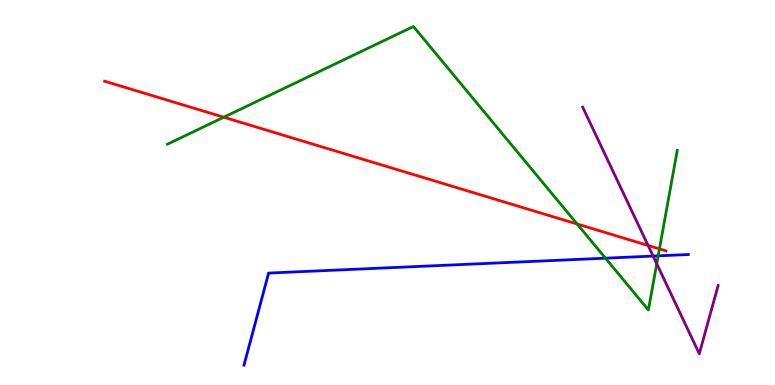[{'lines': ['blue', 'red'], 'intersections': []}, {'lines': ['green', 'red'], 'intersections': [{'x': 2.89, 'y': 6.96}, {'x': 7.45, 'y': 4.18}, {'x': 8.51, 'y': 3.54}]}, {'lines': ['purple', 'red'], 'intersections': [{'x': 8.36, 'y': 3.62}]}, {'lines': ['blue', 'green'], 'intersections': [{'x': 7.81, 'y': 3.29}, {'x': 8.49, 'y': 3.35}]}, {'lines': ['blue', 'purple'], 'intersections': [{'x': 8.43, 'y': 3.35}]}, {'lines': ['green', 'purple'], 'intersections': [{'x': 8.47, 'y': 3.15}]}]